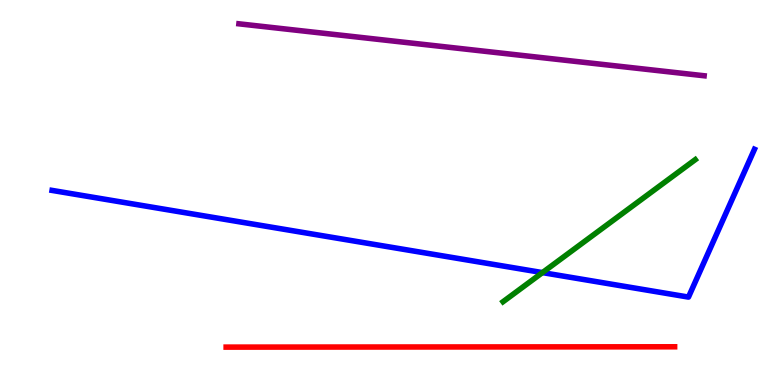[{'lines': ['blue', 'red'], 'intersections': []}, {'lines': ['green', 'red'], 'intersections': []}, {'lines': ['purple', 'red'], 'intersections': []}, {'lines': ['blue', 'green'], 'intersections': [{'x': 7.0, 'y': 2.92}]}, {'lines': ['blue', 'purple'], 'intersections': []}, {'lines': ['green', 'purple'], 'intersections': []}]